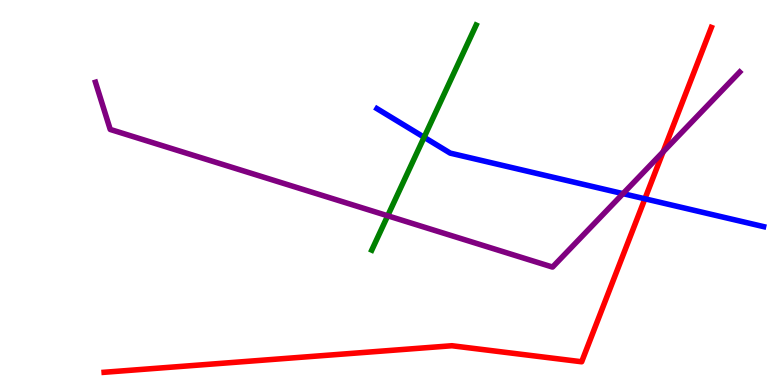[{'lines': ['blue', 'red'], 'intersections': [{'x': 8.32, 'y': 4.84}]}, {'lines': ['green', 'red'], 'intersections': []}, {'lines': ['purple', 'red'], 'intersections': [{'x': 8.56, 'y': 6.06}]}, {'lines': ['blue', 'green'], 'intersections': [{'x': 5.47, 'y': 6.43}]}, {'lines': ['blue', 'purple'], 'intersections': [{'x': 8.04, 'y': 4.97}]}, {'lines': ['green', 'purple'], 'intersections': [{'x': 5.0, 'y': 4.4}]}]